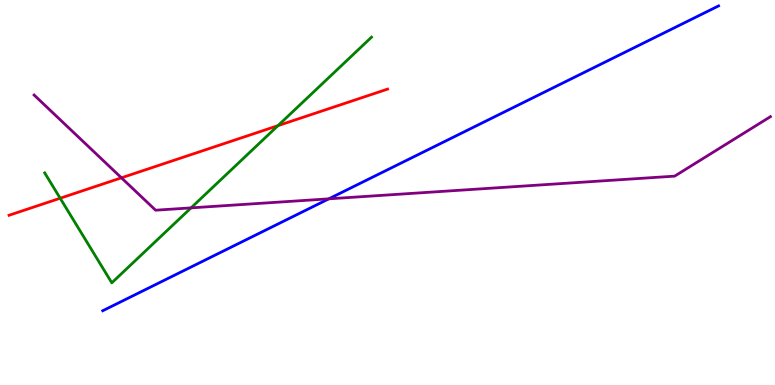[{'lines': ['blue', 'red'], 'intersections': []}, {'lines': ['green', 'red'], 'intersections': [{'x': 0.776, 'y': 4.85}, {'x': 3.59, 'y': 6.74}]}, {'lines': ['purple', 'red'], 'intersections': [{'x': 1.57, 'y': 5.38}]}, {'lines': ['blue', 'green'], 'intersections': []}, {'lines': ['blue', 'purple'], 'intersections': [{'x': 4.24, 'y': 4.84}]}, {'lines': ['green', 'purple'], 'intersections': [{'x': 2.47, 'y': 4.6}]}]